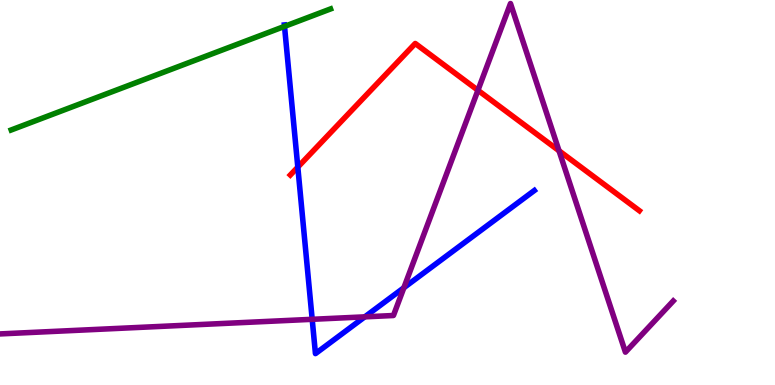[{'lines': ['blue', 'red'], 'intersections': [{'x': 3.84, 'y': 5.66}]}, {'lines': ['green', 'red'], 'intersections': []}, {'lines': ['purple', 'red'], 'intersections': [{'x': 6.17, 'y': 7.66}, {'x': 7.21, 'y': 6.08}]}, {'lines': ['blue', 'green'], 'intersections': [{'x': 3.67, 'y': 9.31}]}, {'lines': ['blue', 'purple'], 'intersections': [{'x': 4.03, 'y': 1.71}, {'x': 4.71, 'y': 1.77}, {'x': 5.21, 'y': 2.53}]}, {'lines': ['green', 'purple'], 'intersections': []}]